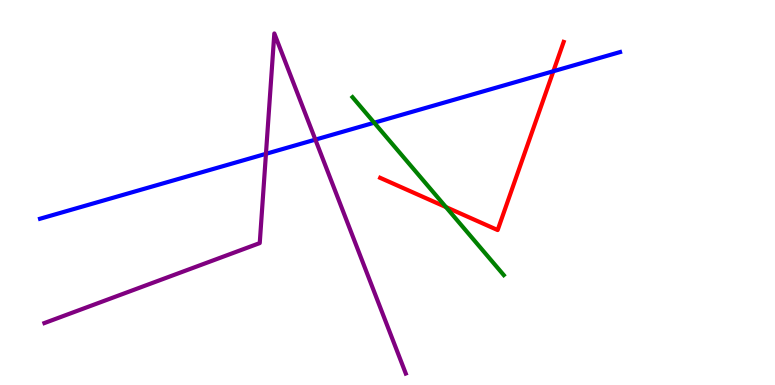[{'lines': ['blue', 'red'], 'intersections': [{'x': 7.14, 'y': 8.15}]}, {'lines': ['green', 'red'], 'intersections': [{'x': 5.75, 'y': 4.62}]}, {'lines': ['purple', 'red'], 'intersections': []}, {'lines': ['blue', 'green'], 'intersections': [{'x': 4.83, 'y': 6.81}]}, {'lines': ['blue', 'purple'], 'intersections': [{'x': 3.43, 'y': 6.0}, {'x': 4.07, 'y': 6.37}]}, {'lines': ['green', 'purple'], 'intersections': []}]